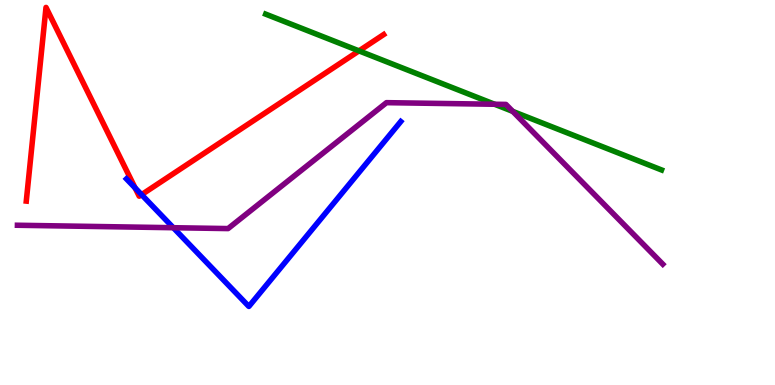[{'lines': ['blue', 'red'], 'intersections': [{'x': 1.74, 'y': 5.12}, {'x': 1.83, 'y': 4.94}]}, {'lines': ['green', 'red'], 'intersections': [{'x': 4.63, 'y': 8.68}]}, {'lines': ['purple', 'red'], 'intersections': []}, {'lines': ['blue', 'green'], 'intersections': []}, {'lines': ['blue', 'purple'], 'intersections': [{'x': 2.24, 'y': 4.09}]}, {'lines': ['green', 'purple'], 'intersections': [{'x': 6.38, 'y': 7.29}, {'x': 6.62, 'y': 7.11}]}]